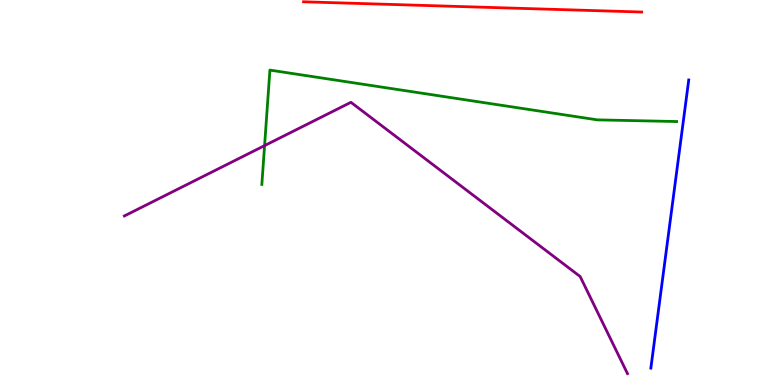[{'lines': ['blue', 'red'], 'intersections': []}, {'lines': ['green', 'red'], 'intersections': []}, {'lines': ['purple', 'red'], 'intersections': []}, {'lines': ['blue', 'green'], 'intersections': []}, {'lines': ['blue', 'purple'], 'intersections': []}, {'lines': ['green', 'purple'], 'intersections': [{'x': 3.41, 'y': 6.22}]}]